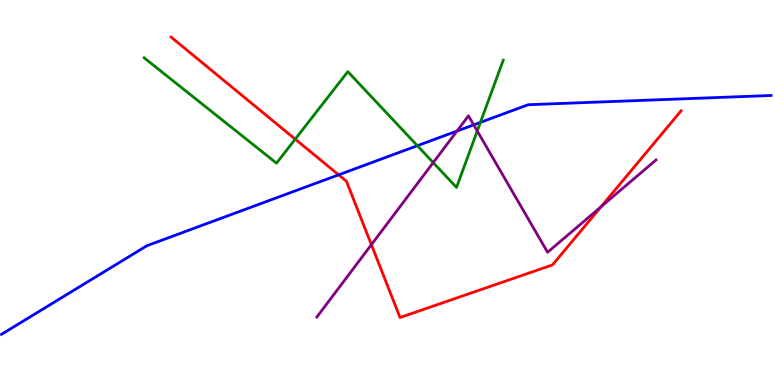[{'lines': ['blue', 'red'], 'intersections': [{'x': 4.37, 'y': 5.46}]}, {'lines': ['green', 'red'], 'intersections': [{'x': 3.81, 'y': 6.39}]}, {'lines': ['purple', 'red'], 'intersections': [{'x': 4.79, 'y': 3.64}, {'x': 7.75, 'y': 4.63}]}, {'lines': ['blue', 'green'], 'intersections': [{'x': 5.39, 'y': 6.22}, {'x': 6.2, 'y': 6.82}]}, {'lines': ['blue', 'purple'], 'intersections': [{'x': 5.9, 'y': 6.6}, {'x': 6.11, 'y': 6.76}]}, {'lines': ['green', 'purple'], 'intersections': [{'x': 5.59, 'y': 5.78}, {'x': 6.16, 'y': 6.6}]}]